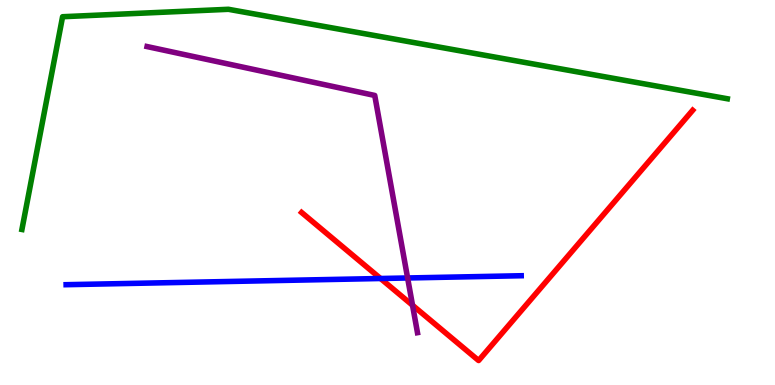[{'lines': ['blue', 'red'], 'intersections': [{'x': 4.91, 'y': 2.77}]}, {'lines': ['green', 'red'], 'intersections': []}, {'lines': ['purple', 'red'], 'intersections': [{'x': 5.32, 'y': 2.07}]}, {'lines': ['blue', 'green'], 'intersections': []}, {'lines': ['blue', 'purple'], 'intersections': [{'x': 5.26, 'y': 2.78}]}, {'lines': ['green', 'purple'], 'intersections': []}]